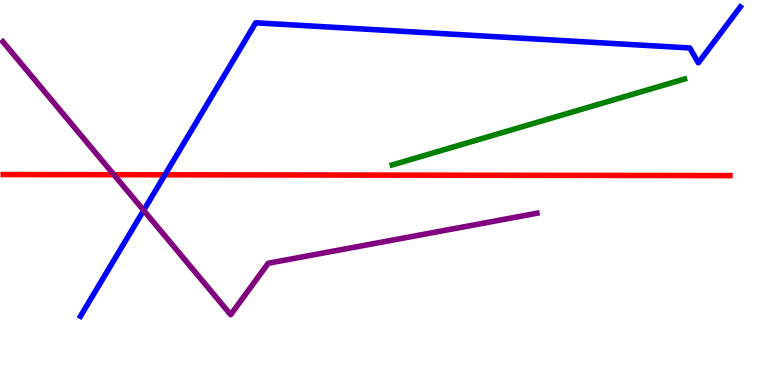[{'lines': ['blue', 'red'], 'intersections': [{'x': 2.13, 'y': 5.46}]}, {'lines': ['green', 'red'], 'intersections': []}, {'lines': ['purple', 'red'], 'intersections': [{'x': 1.47, 'y': 5.46}]}, {'lines': ['blue', 'green'], 'intersections': []}, {'lines': ['blue', 'purple'], 'intersections': [{'x': 1.85, 'y': 4.54}]}, {'lines': ['green', 'purple'], 'intersections': []}]